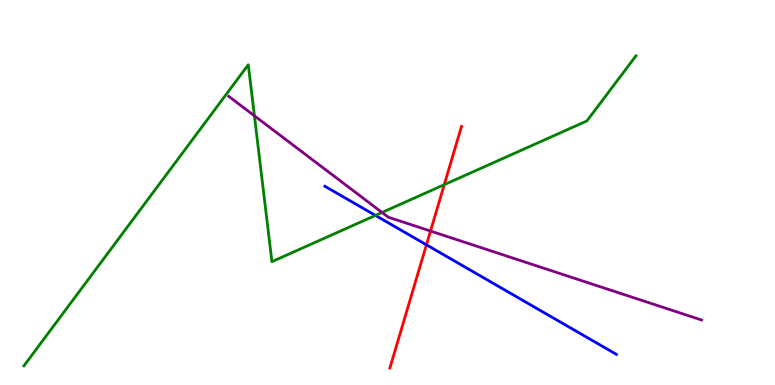[{'lines': ['blue', 'red'], 'intersections': [{'x': 5.5, 'y': 3.64}]}, {'lines': ['green', 'red'], 'intersections': [{'x': 5.73, 'y': 5.2}]}, {'lines': ['purple', 'red'], 'intersections': [{'x': 5.55, 'y': 4.0}]}, {'lines': ['blue', 'green'], 'intersections': [{'x': 4.84, 'y': 4.4}]}, {'lines': ['blue', 'purple'], 'intersections': []}, {'lines': ['green', 'purple'], 'intersections': [{'x': 3.28, 'y': 6.99}, {'x': 4.93, 'y': 4.48}]}]